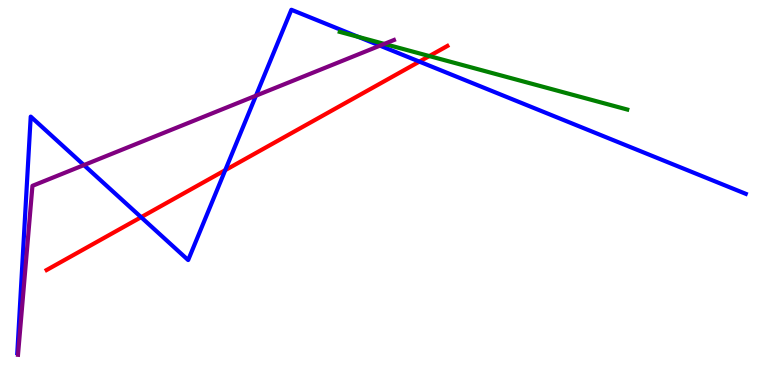[{'lines': ['blue', 'red'], 'intersections': [{'x': 1.82, 'y': 4.36}, {'x': 2.91, 'y': 5.58}, {'x': 5.41, 'y': 8.4}]}, {'lines': ['green', 'red'], 'intersections': [{'x': 5.54, 'y': 8.54}]}, {'lines': ['purple', 'red'], 'intersections': []}, {'lines': ['blue', 'green'], 'intersections': [{'x': 4.62, 'y': 9.04}]}, {'lines': ['blue', 'purple'], 'intersections': [{'x': 1.08, 'y': 5.71}, {'x': 3.3, 'y': 7.51}, {'x': 4.9, 'y': 8.81}]}, {'lines': ['green', 'purple'], 'intersections': [{'x': 4.96, 'y': 8.86}]}]